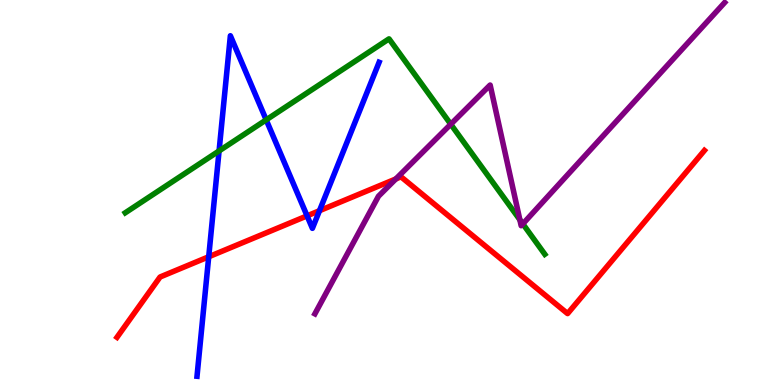[{'lines': ['blue', 'red'], 'intersections': [{'x': 2.69, 'y': 3.33}, {'x': 3.96, 'y': 4.39}, {'x': 4.12, 'y': 4.53}]}, {'lines': ['green', 'red'], 'intersections': []}, {'lines': ['purple', 'red'], 'intersections': [{'x': 5.11, 'y': 5.35}]}, {'lines': ['blue', 'green'], 'intersections': [{'x': 2.83, 'y': 6.08}, {'x': 3.43, 'y': 6.89}]}, {'lines': ['blue', 'purple'], 'intersections': []}, {'lines': ['green', 'purple'], 'intersections': [{'x': 5.82, 'y': 6.77}, {'x': 6.71, 'y': 4.29}, {'x': 6.75, 'y': 4.18}]}]